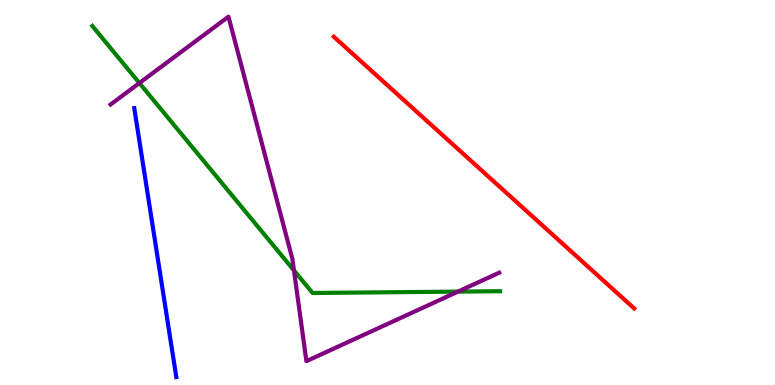[{'lines': ['blue', 'red'], 'intersections': []}, {'lines': ['green', 'red'], 'intersections': []}, {'lines': ['purple', 'red'], 'intersections': []}, {'lines': ['blue', 'green'], 'intersections': []}, {'lines': ['blue', 'purple'], 'intersections': []}, {'lines': ['green', 'purple'], 'intersections': [{'x': 1.8, 'y': 7.84}, {'x': 3.79, 'y': 2.98}, {'x': 5.91, 'y': 2.43}]}]